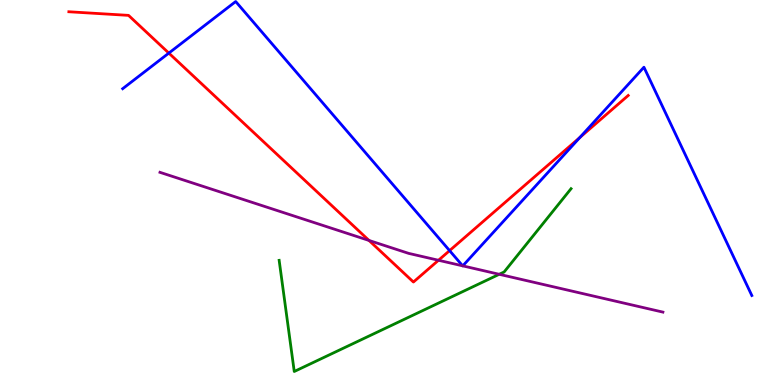[{'lines': ['blue', 'red'], 'intersections': [{'x': 2.18, 'y': 8.62}, {'x': 5.8, 'y': 3.49}, {'x': 7.48, 'y': 6.43}]}, {'lines': ['green', 'red'], 'intersections': []}, {'lines': ['purple', 'red'], 'intersections': [{'x': 4.76, 'y': 3.75}, {'x': 5.66, 'y': 3.24}]}, {'lines': ['blue', 'green'], 'intersections': []}, {'lines': ['blue', 'purple'], 'intersections': [{'x': 5.97, 'y': 3.09}, {'x': 5.97, 'y': 3.09}]}, {'lines': ['green', 'purple'], 'intersections': [{'x': 6.44, 'y': 2.88}]}]